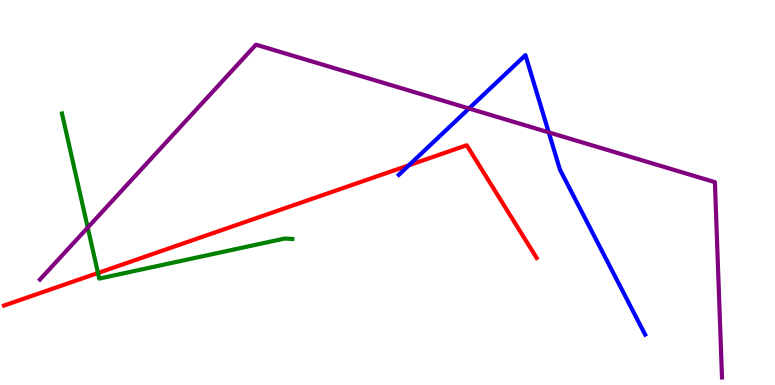[{'lines': ['blue', 'red'], 'intersections': [{'x': 5.28, 'y': 5.71}]}, {'lines': ['green', 'red'], 'intersections': [{'x': 1.26, 'y': 2.91}]}, {'lines': ['purple', 'red'], 'intersections': []}, {'lines': ['blue', 'green'], 'intersections': []}, {'lines': ['blue', 'purple'], 'intersections': [{'x': 6.05, 'y': 7.18}, {'x': 7.08, 'y': 6.56}]}, {'lines': ['green', 'purple'], 'intersections': [{'x': 1.13, 'y': 4.09}]}]